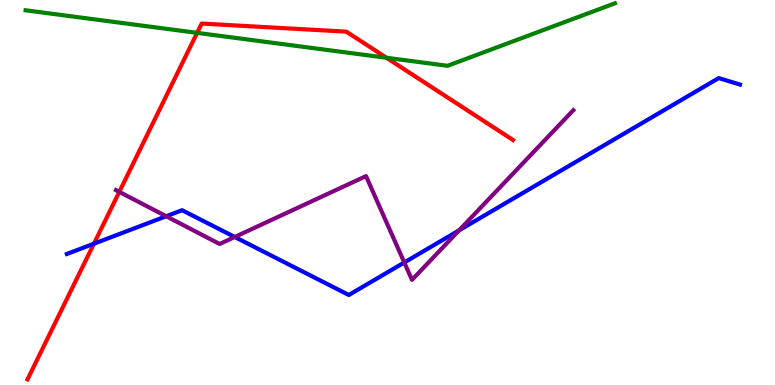[{'lines': ['blue', 'red'], 'intersections': [{'x': 1.21, 'y': 3.67}]}, {'lines': ['green', 'red'], 'intersections': [{'x': 2.54, 'y': 9.15}, {'x': 4.99, 'y': 8.5}]}, {'lines': ['purple', 'red'], 'intersections': [{'x': 1.54, 'y': 5.02}]}, {'lines': ['blue', 'green'], 'intersections': []}, {'lines': ['blue', 'purple'], 'intersections': [{'x': 2.14, 'y': 4.38}, {'x': 3.03, 'y': 3.84}, {'x': 5.22, 'y': 3.18}, {'x': 5.92, 'y': 4.02}]}, {'lines': ['green', 'purple'], 'intersections': []}]